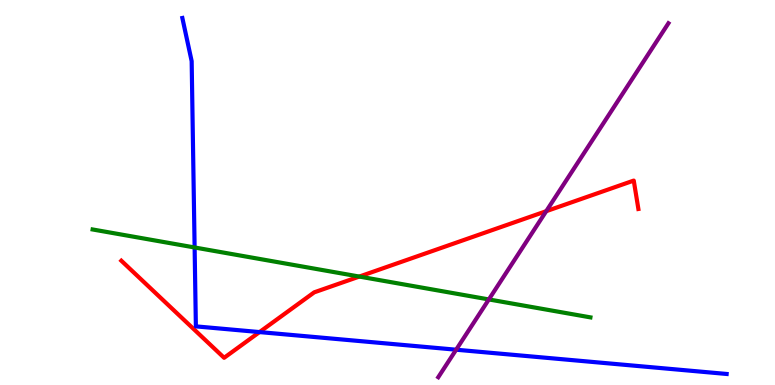[{'lines': ['blue', 'red'], 'intersections': [{'x': 3.35, 'y': 1.37}]}, {'lines': ['green', 'red'], 'intersections': [{'x': 4.64, 'y': 2.82}]}, {'lines': ['purple', 'red'], 'intersections': [{'x': 7.05, 'y': 4.51}]}, {'lines': ['blue', 'green'], 'intersections': [{'x': 2.51, 'y': 3.57}]}, {'lines': ['blue', 'purple'], 'intersections': [{'x': 5.89, 'y': 0.917}]}, {'lines': ['green', 'purple'], 'intersections': [{'x': 6.31, 'y': 2.22}]}]